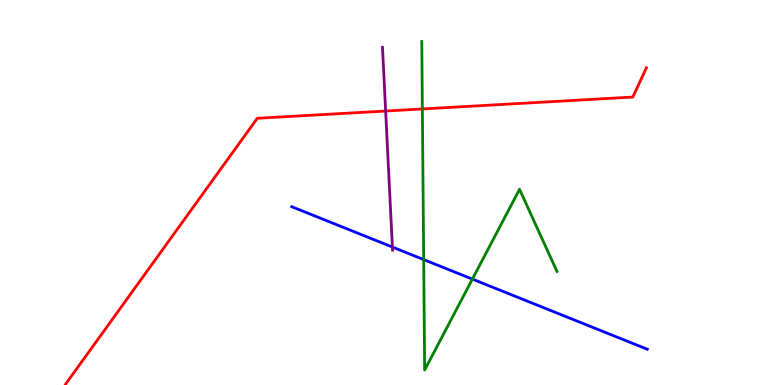[{'lines': ['blue', 'red'], 'intersections': []}, {'lines': ['green', 'red'], 'intersections': [{'x': 5.45, 'y': 7.17}]}, {'lines': ['purple', 'red'], 'intersections': [{'x': 4.98, 'y': 7.12}]}, {'lines': ['blue', 'green'], 'intersections': [{'x': 5.47, 'y': 3.26}, {'x': 6.1, 'y': 2.75}]}, {'lines': ['blue', 'purple'], 'intersections': [{'x': 5.06, 'y': 3.58}]}, {'lines': ['green', 'purple'], 'intersections': []}]